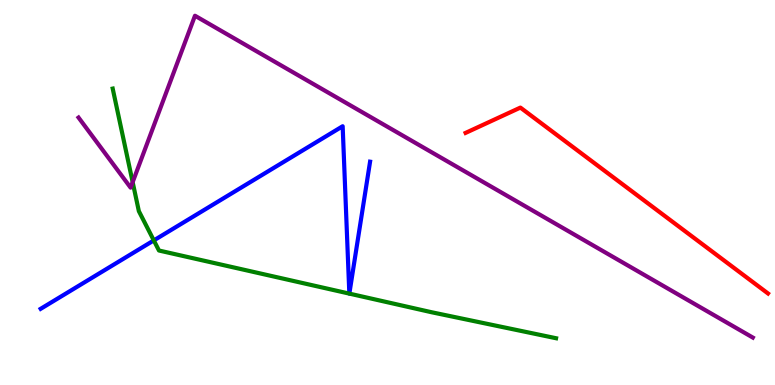[{'lines': ['blue', 'red'], 'intersections': []}, {'lines': ['green', 'red'], 'intersections': []}, {'lines': ['purple', 'red'], 'intersections': []}, {'lines': ['blue', 'green'], 'intersections': [{'x': 1.98, 'y': 3.76}, {'x': 4.51, 'y': 2.37}, {'x': 4.51, 'y': 2.37}]}, {'lines': ['blue', 'purple'], 'intersections': []}, {'lines': ['green', 'purple'], 'intersections': [{'x': 1.71, 'y': 5.27}]}]